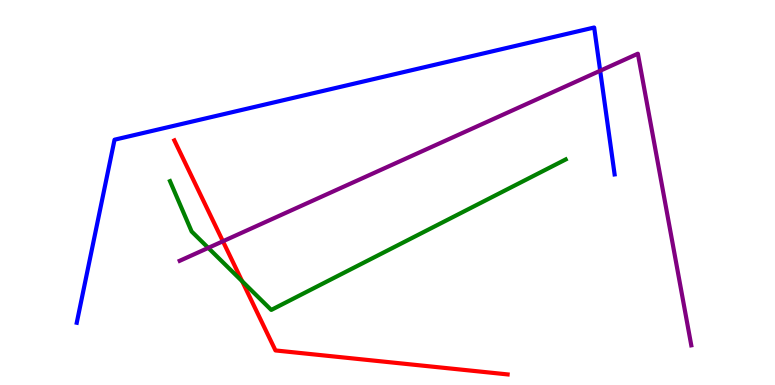[{'lines': ['blue', 'red'], 'intersections': []}, {'lines': ['green', 'red'], 'intersections': [{'x': 3.12, 'y': 2.69}]}, {'lines': ['purple', 'red'], 'intersections': [{'x': 2.88, 'y': 3.73}]}, {'lines': ['blue', 'green'], 'intersections': []}, {'lines': ['blue', 'purple'], 'intersections': [{'x': 7.74, 'y': 8.16}]}, {'lines': ['green', 'purple'], 'intersections': [{'x': 2.69, 'y': 3.56}]}]